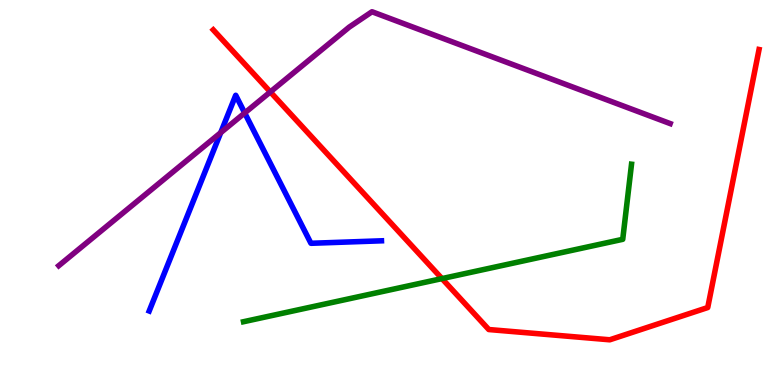[{'lines': ['blue', 'red'], 'intersections': []}, {'lines': ['green', 'red'], 'intersections': [{'x': 5.7, 'y': 2.76}]}, {'lines': ['purple', 'red'], 'intersections': [{'x': 3.49, 'y': 7.61}]}, {'lines': ['blue', 'green'], 'intersections': []}, {'lines': ['blue', 'purple'], 'intersections': [{'x': 2.85, 'y': 6.55}, {'x': 3.16, 'y': 7.07}]}, {'lines': ['green', 'purple'], 'intersections': []}]